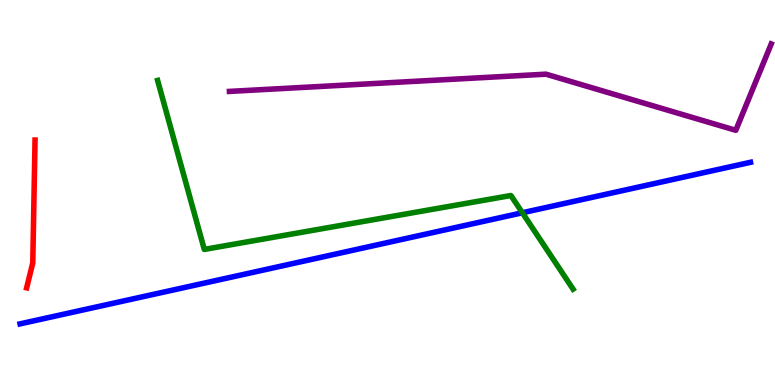[{'lines': ['blue', 'red'], 'intersections': []}, {'lines': ['green', 'red'], 'intersections': []}, {'lines': ['purple', 'red'], 'intersections': []}, {'lines': ['blue', 'green'], 'intersections': [{'x': 6.74, 'y': 4.47}]}, {'lines': ['blue', 'purple'], 'intersections': []}, {'lines': ['green', 'purple'], 'intersections': []}]